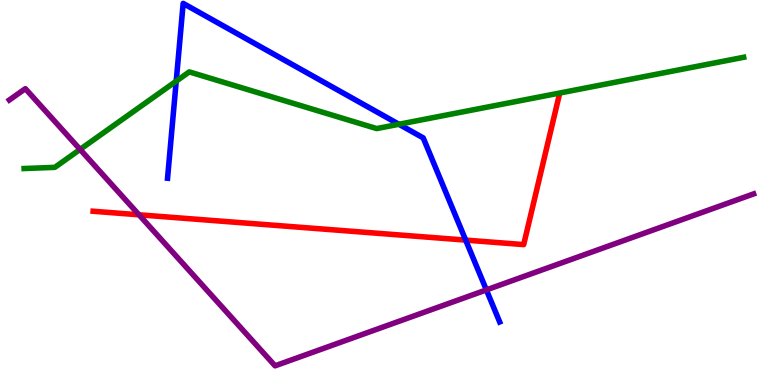[{'lines': ['blue', 'red'], 'intersections': [{'x': 6.01, 'y': 3.76}]}, {'lines': ['green', 'red'], 'intersections': []}, {'lines': ['purple', 'red'], 'intersections': [{'x': 1.79, 'y': 4.42}]}, {'lines': ['blue', 'green'], 'intersections': [{'x': 2.27, 'y': 7.89}, {'x': 5.15, 'y': 6.77}]}, {'lines': ['blue', 'purple'], 'intersections': [{'x': 6.28, 'y': 2.47}]}, {'lines': ['green', 'purple'], 'intersections': [{'x': 1.03, 'y': 6.12}]}]